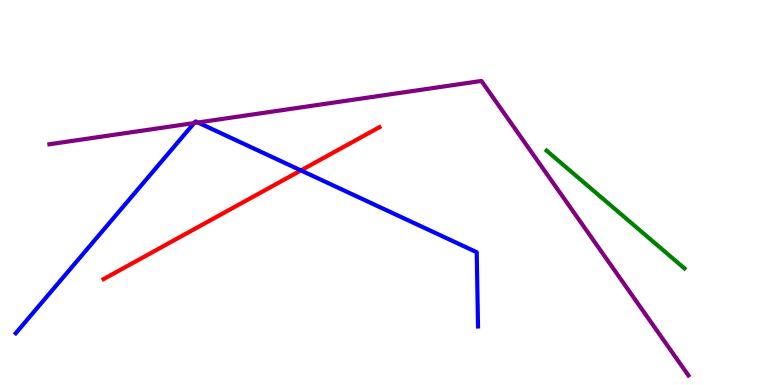[{'lines': ['blue', 'red'], 'intersections': [{'x': 3.88, 'y': 5.57}]}, {'lines': ['green', 'red'], 'intersections': []}, {'lines': ['purple', 'red'], 'intersections': []}, {'lines': ['blue', 'green'], 'intersections': []}, {'lines': ['blue', 'purple'], 'intersections': [{'x': 2.51, 'y': 6.8}, {'x': 2.55, 'y': 6.82}]}, {'lines': ['green', 'purple'], 'intersections': []}]